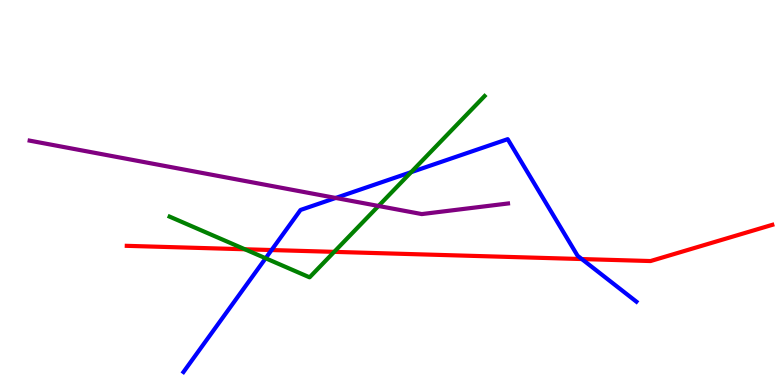[{'lines': ['blue', 'red'], 'intersections': [{'x': 3.5, 'y': 3.51}, {'x': 7.51, 'y': 3.27}]}, {'lines': ['green', 'red'], 'intersections': [{'x': 3.16, 'y': 3.53}, {'x': 4.31, 'y': 3.46}]}, {'lines': ['purple', 'red'], 'intersections': []}, {'lines': ['blue', 'green'], 'intersections': [{'x': 3.43, 'y': 3.29}, {'x': 5.3, 'y': 5.53}]}, {'lines': ['blue', 'purple'], 'intersections': [{'x': 4.33, 'y': 4.86}]}, {'lines': ['green', 'purple'], 'intersections': [{'x': 4.88, 'y': 4.65}]}]